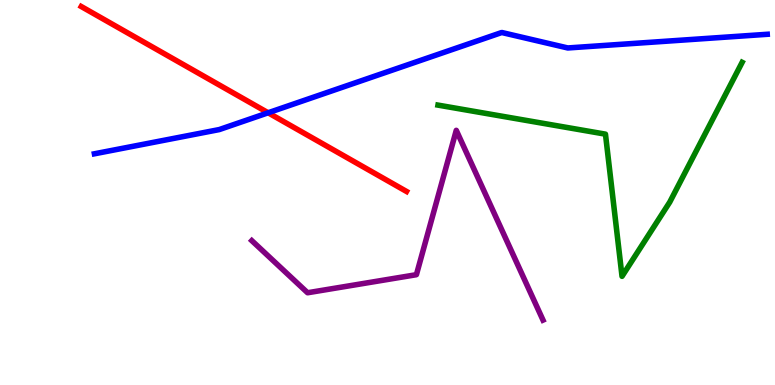[{'lines': ['blue', 'red'], 'intersections': [{'x': 3.46, 'y': 7.07}]}, {'lines': ['green', 'red'], 'intersections': []}, {'lines': ['purple', 'red'], 'intersections': []}, {'lines': ['blue', 'green'], 'intersections': []}, {'lines': ['blue', 'purple'], 'intersections': []}, {'lines': ['green', 'purple'], 'intersections': []}]